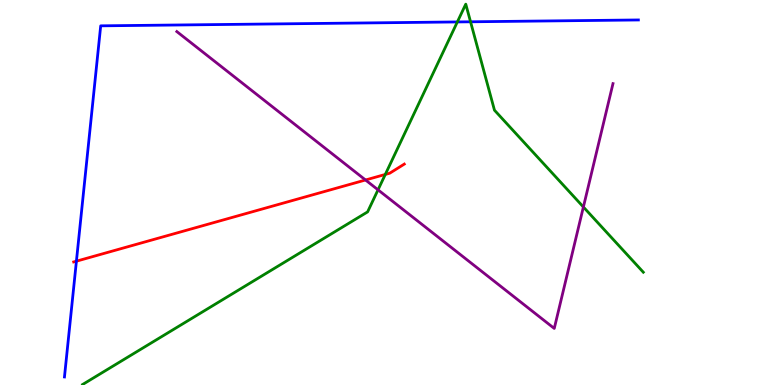[{'lines': ['blue', 'red'], 'intersections': [{'x': 0.986, 'y': 3.22}]}, {'lines': ['green', 'red'], 'intersections': [{'x': 4.97, 'y': 5.47}]}, {'lines': ['purple', 'red'], 'intersections': [{'x': 4.72, 'y': 5.32}]}, {'lines': ['blue', 'green'], 'intersections': [{'x': 5.9, 'y': 9.43}, {'x': 6.07, 'y': 9.43}]}, {'lines': ['blue', 'purple'], 'intersections': []}, {'lines': ['green', 'purple'], 'intersections': [{'x': 4.88, 'y': 5.07}, {'x': 7.53, 'y': 4.62}]}]